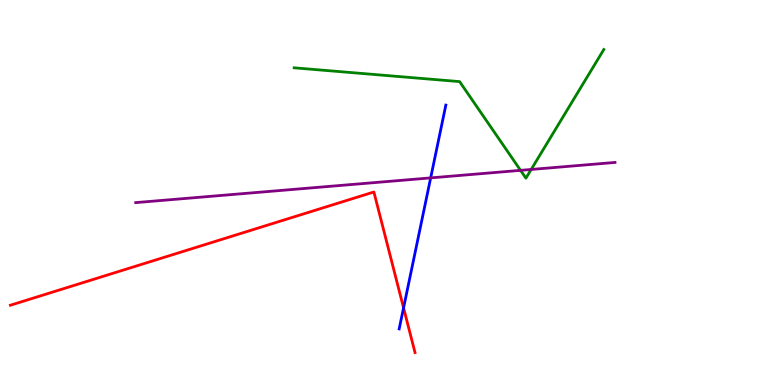[{'lines': ['blue', 'red'], 'intersections': [{'x': 5.21, 'y': 2.0}]}, {'lines': ['green', 'red'], 'intersections': []}, {'lines': ['purple', 'red'], 'intersections': []}, {'lines': ['blue', 'green'], 'intersections': []}, {'lines': ['blue', 'purple'], 'intersections': [{'x': 5.56, 'y': 5.38}]}, {'lines': ['green', 'purple'], 'intersections': [{'x': 6.72, 'y': 5.58}, {'x': 6.85, 'y': 5.6}]}]